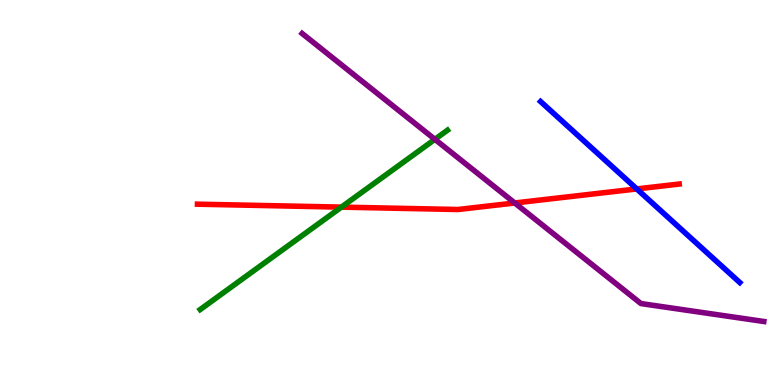[{'lines': ['blue', 'red'], 'intersections': [{'x': 8.22, 'y': 5.09}]}, {'lines': ['green', 'red'], 'intersections': [{'x': 4.41, 'y': 4.62}]}, {'lines': ['purple', 'red'], 'intersections': [{'x': 6.64, 'y': 4.73}]}, {'lines': ['blue', 'green'], 'intersections': []}, {'lines': ['blue', 'purple'], 'intersections': []}, {'lines': ['green', 'purple'], 'intersections': [{'x': 5.61, 'y': 6.38}]}]